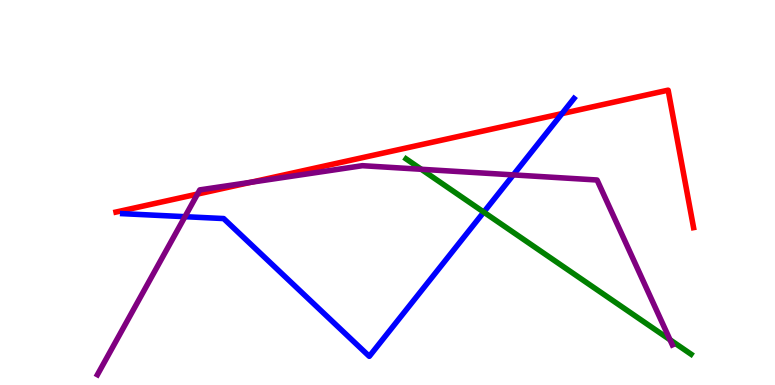[{'lines': ['blue', 'red'], 'intersections': [{'x': 7.25, 'y': 7.05}]}, {'lines': ['green', 'red'], 'intersections': []}, {'lines': ['purple', 'red'], 'intersections': [{'x': 2.55, 'y': 4.96}, {'x': 3.24, 'y': 5.27}]}, {'lines': ['blue', 'green'], 'intersections': [{'x': 6.24, 'y': 4.49}]}, {'lines': ['blue', 'purple'], 'intersections': [{'x': 2.39, 'y': 4.37}, {'x': 6.62, 'y': 5.46}]}, {'lines': ['green', 'purple'], 'intersections': [{'x': 5.44, 'y': 5.6}, {'x': 8.65, 'y': 1.17}]}]